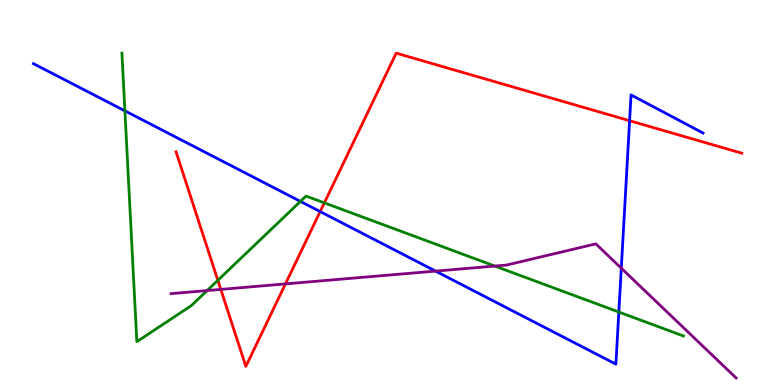[{'lines': ['blue', 'red'], 'intersections': [{'x': 4.13, 'y': 4.5}, {'x': 8.12, 'y': 6.86}]}, {'lines': ['green', 'red'], 'intersections': [{'x': 2.81, 'y': 2.72}, {'x': 4.19, 'y': 4.73}]}, {'lines': ['purple', 'red'], 'intersections': [{'x': 2.85, 'y': 2.48}, {'x': 3.68, 'y': 2.63}]}, {'lines': ['blue', 'green'], 'intersections': [{'x': 1.61, 'y': 7.12}, {'x': 3.88, 'y': 4.77}, {'x': 7.98, 'y': 1.9}]}, {'lines': ['blue', 'purple'], 'intersections': [{'x': 5.62, 'y': 2.96}, {'x': 8.02, 'y': 3.03}]}, {'lines': ['green', 'purple'], 'intersections': [{'x': 2.67, 'y': 2.45}, {'x': 6.38, 'y': 3.09}]}]